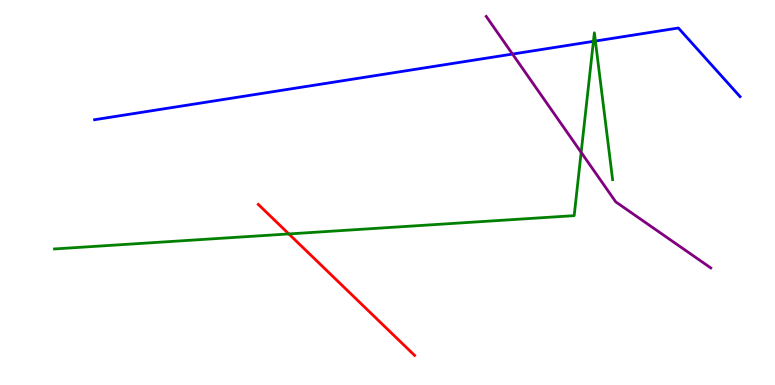[{'lines': ['blue', 'red'], 'intersections': []}, {'lines': ['green', 'red'], 'intersections': [{'x': 3.73, 'y': 3.92}]}, {'lines': ['purple', 'red'], 'intersections': []}, {'lines': ['blue', 'green'], 'intersections': [{'x': 7.66, 'y': 8.93}, {'x': 7.68, 'y': 8.93}]}, {'lines': ['blue', 'purple'], 'intersections': [{'x': 6.61, 'y': 8.6}]}, {'lines': ['green', 'purple'], 'intersections': [{'x': 7.5, 'y': 6.04}]}]